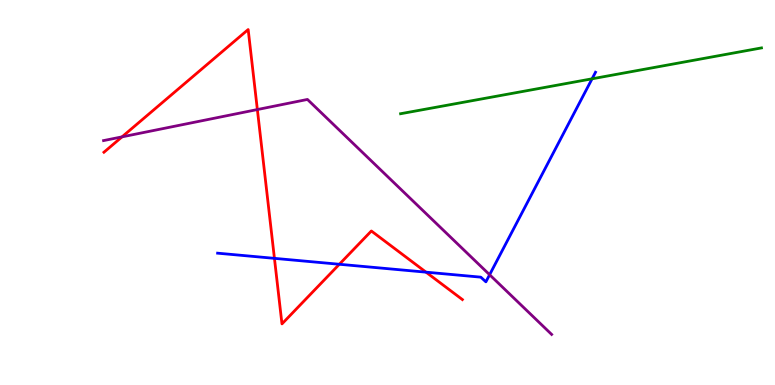[{'lines': ['blue', 'red'], 'intersections': [{'x': 3.54, 'y': 3.29}, {'x': 4.38, 'y': 3.14}, {'x': 5.5, 'y': 2.93}]}, {'lines': ['green', 'red'], 'intersections': []}, {'lines': ['purple', 'red'], 'intersections': [{'x': 1.57, 'y': 6.45}, {'x': 3.32, 'y': 7.15}]}, {'lines': ['blue', 'green'], 'intersections': [{'x': 7.64, 'y': 7.95}]}, {'lines': ['blue', 'purple'], 'intersections': [{'x': 6.32, 'y': 2.86}]}, {'lines': ['green', 'purple'], 'intersections': []}]